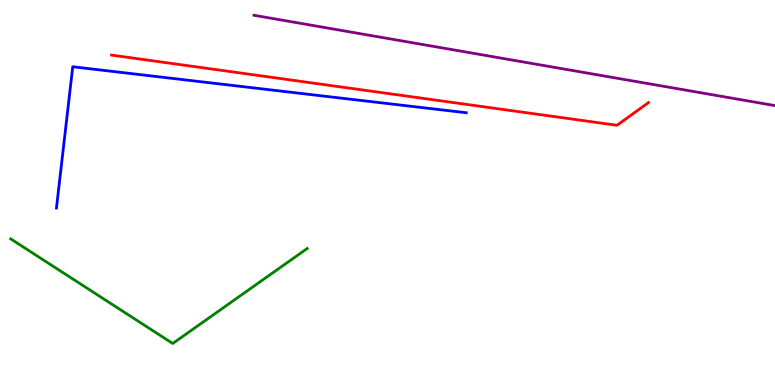[{'lines': ['blue', 'red'], 'intersections': []}, {'lines': ['green', 'red'], 'intersections': []}, {'lines': ['purple', 'red'], 'intersections': []}, {'lines': ['blue', 'green'], 'intersections': []}, {'lines': ['blue', 'purple'], 'intersections': []}, {'lines': ['green', 'purple'], 'intersections': []}]